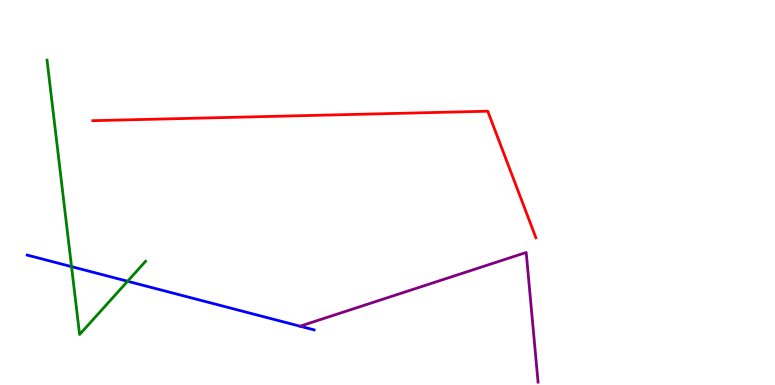[{'lines': ['blue', 'red'], 'intersections': []}, {'lines': ['green', 'red'], 'intersections': []}, {'lines': ['purple', 'red'], 'intersections': []}, {'lines': ['blue', 'green'], 'intersections': [{'x': 0.923, 'y': 3.07}, {'x': 1.65, 'y': 2.69}]}, {'lines': ['blue', 'purple'], 'intersections': []}, {'lines': ['green', 'purple'], 'intersections': []}]